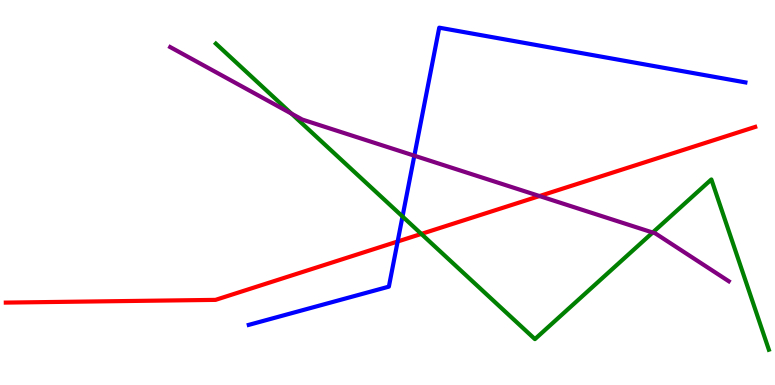[{'lines': ['blue', 'red'], 'intersections': [{'x': 5.13, 'y': 3.73}]}, {'lines': ['green', 'red'], 'intersections': [{'x': 5.44, 'y': 3.92}]}, {'lines': ['purple', 'red'], 'intersections': [{'x': 6.96, 'y': 4.91}]}, {'lines': ['blue', 'green'], 'intersections': [{'x': 5.19, 'y': 4.38}]}, {'lines': ['blue', 'purple'], 'intersections': [{'x': 5.35, 'y': 5.96}]}, {'lines': ['green', 'purple'], 'intersections': [{'x': 3.76, 'y': 7.05}, {'x': 8.42, 'y': 3.96}]}]